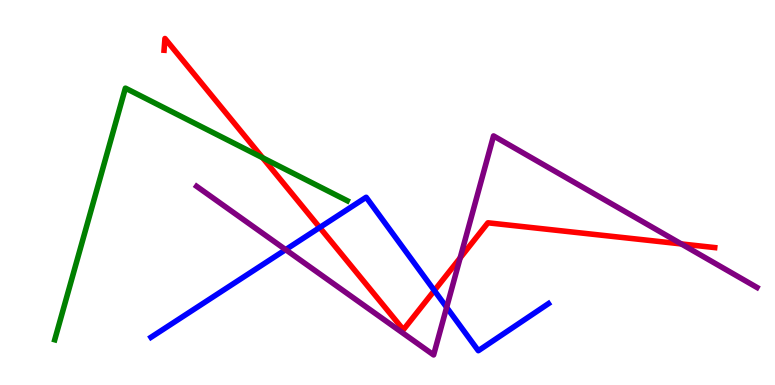[{'lines': ['blue', 'red'], 'intersections': [{'x': 4.13, 'y': 4.09}, {'x': 5.6, 'y': 2.45}]}, {'lines': ['green', 'red'], 'intersections': [{'x': 3.39, 'y': 5.9}]}, {'lines': ['purple', 'red'], 'intersections': [{'x': 5.94, 'y': 3.3}, {'x': 8.79, 'y': 3.66}]}, {'lines': ['blue', 'green'], 'intersections': []}, {'lines': ['blue', 'purple'], 'intersections': [{'x': 3.69, 'y': 3.52}, {'x': 5.76, 'y': 2.02}]}, {'lines': ['green', 'purple'], 'intersections': []}]